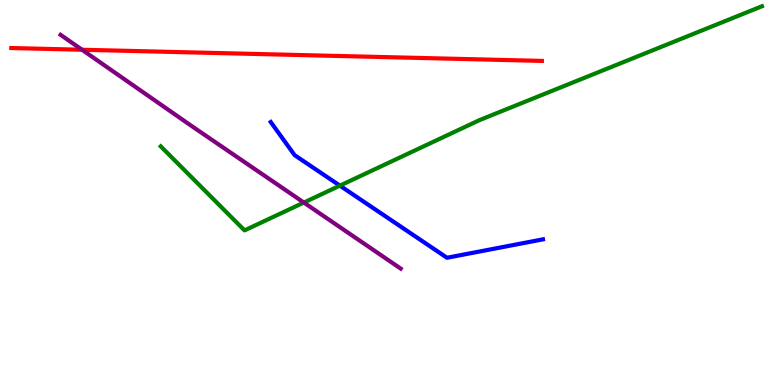[{'lines': ['blue', 'red'], 'intersections': []}, {'lines': ['green', 'red'], 'intersections': []}, {'lines': ['purple', 'red'], 'intersections': [{'x': 1.06, 'y': 8.71}]}, {'lines': ['blue', 'green'], 'intersections': [{'x': 4.39, 'y': 5.18}]}, {'lines': ['blue', 'purple'], 'intersections': []}, {'lines': ['green', 'purple'], 'intersections': [{'x': 3.92, 'y': 4.74}]}]